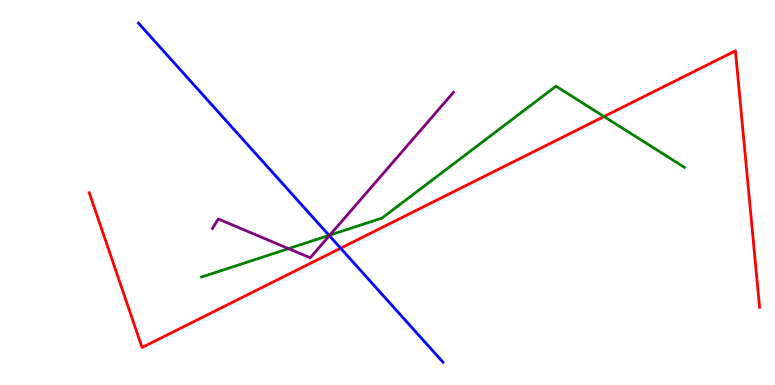[{'lines': ['blue', 'red'], 'intersections': [{'x': 4.4, 'y': 3.55}]}, {'lines': ['green', 'red'], 'intersections': [{'x': 7.79, 'y': 6.97}]}, {'lines': ['purple', 'red'], 'intersections': []}, {'lines': ['blue', 'green'], 'intersections': [{'x': 4.25, 'y': 3.89}]}, {'lines': ['blue', 'purple'], 'intersections': [{'x': 4.25, 'y': 3.88}]}, {'lines': ['green', 'purple'], 'intersections': [{'x': 3.72, 'y': 3.54}, {'x': 4.26, 'y': 3.89}]}]